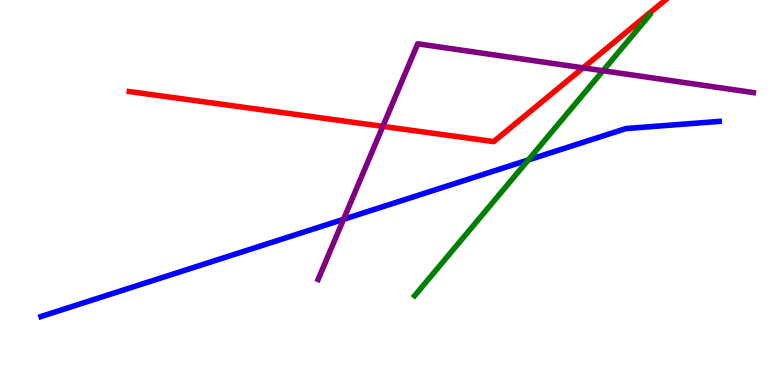[{'lines': ['blue', 'red'], 'intersections': []}, {'lines': ['green', 'red'], 'intersections': []}, {'lines': ['purple', 'red'], 'intersections': [{'x': 4.94, 'y': 6.72}, {'x': 7.52, 'y': 8.24}]}, {'lines': ['blue', 'green'], 'intersections': [{'x': 6.82, 'y': 5.85}]}, {'lines': ['blue', 'purple'], 'intersections': [{'x': 4.43, 'y': 4.3}]}, {'lines': ['green', 'purple'], 'intersections': [{'x': 7.78, 'y': 8.16}]}]